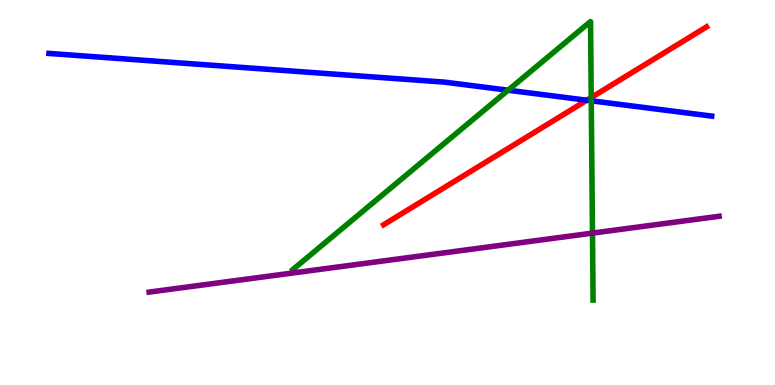[{'lines': ['blue', 'red'], 'intersections': [{'x': 7.57, 'y': 7.4}]}, {'lines': ['green', 'red'], 'intersections': [{'x': 7.63, 'y': 7.47}]}, {'lines': ['purple', 'red'], 'intersections': []}, {'lines': ['blue', 'green'], 'intersections': [{'x': 6.56, 'y': 7.66}, {'x': 7.63, 'y': 7.38}]}, {'lines': ['blue', 'purple'], 'intersections': []}, {'lines': ['green', 'purple'], 'intersections': [{'x': 7.64, 'y': 3.95}]}]